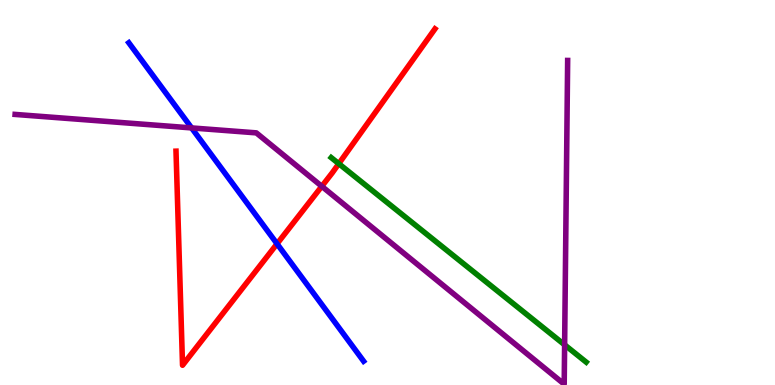[{'lines': ['blue', 'red'], 'intersections': [{'x': 3.57, 'y': 3.67}]}, {'lines': ['green', 'red'], 'intersections': [{'x': 4.37, 'y': 5.75}]}, {'lines': ['purple', 'red'], 'intersections': [{'x': 4.15, 'y': 5.16}]}, {'lines': ['blue', 'green'], 'intersections': []}, {'lines': ['blue', 'purple'], 'intersections': [{'x': 2.47, 'y': 6.68}]}, {'lines': ['green', 'purple'], 'intersections': [{'x': 7.29, 'y': 1.04}]}]